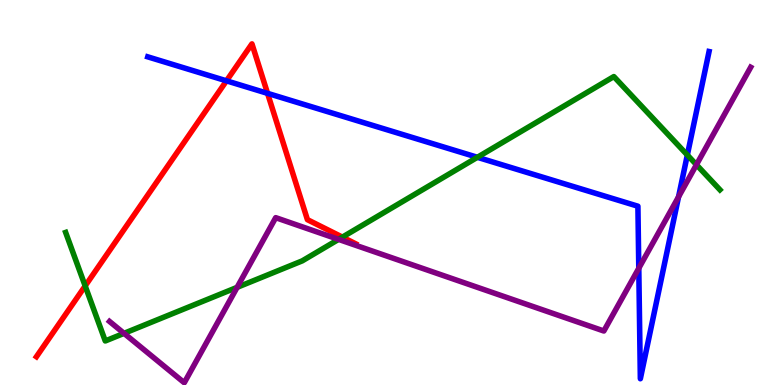[{'lines': ['blue', 'red'], 'intersections': [{'x': 2.92, 'y': 7.9}, {'x': 3.45, 'y': 7.58}]}, {'lines': ['green', 'red'], 'intersections': [{'x': 1.1, 'y': 2.57}, {'x': 4.42, 'y': 3.84}]}, {'lines': ['purple', 'red'], 'intersections': []}, {'lines': ['blue', 'green'], 'intersections': [{'x': 6.16, 'y': 5.91}, {'x': 8.87, 'y': 5.97}]}, {'lines': ['blue', 'purple'], 'intersections': [{'x': 8.24, 'y': 3.03}, {'x': 8.76, 'y': 4.89}]}, {'lines': ['green', 'purple'], 'intersections': [{'x': 1.6, 'y': 1.34}, {'x': 3.06, 'y': 2.54}, {'x': 4.37, 'y': 3.78}, {'x': 8.99, 'y': 5.72}]}]